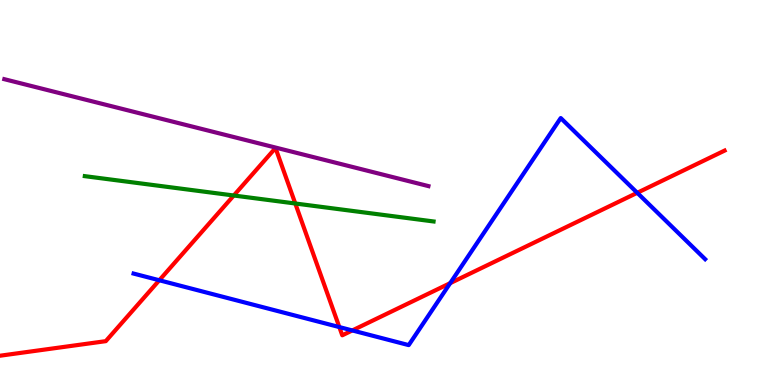[{'lines': ['blue', 'red'], 'intersections': [{'x': 2.06, 'y': 2.72}, {'x': 4.38, 'y': 1.5}, {'x': 4.55, 'y': 1.42}, {'x': 5.81, 'y': 2.65}, {'x': 8.22, 'y': 4.99}]}, {'lines': ['green', 'red'], 'intersections': [{'x': 3.02, 'y': 4.92}, {'x': 3.81, 'y': 4.71}]}, {'lines': ['purple', 'red'], 'intersections': []}, {'lines': ['blue', 'green'], 'intersections': []}, {'lines': ['blue', 'purple'], 'intersections': []}, {'lines': ['green', 'purple'], 'intersections': []}]